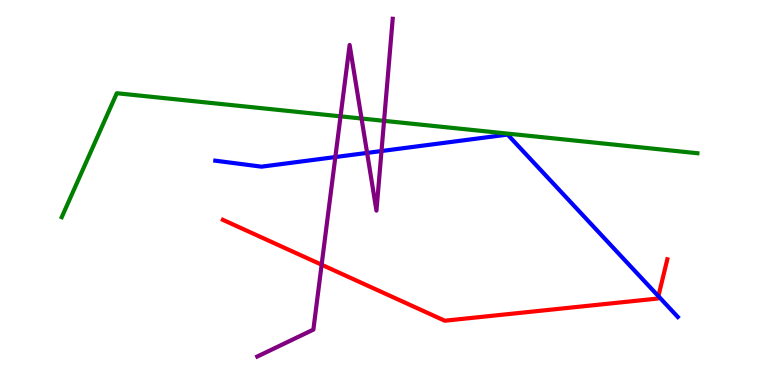[{'lines': ['blue', 'red'], 'intersections': [{'x': 8.5, 'y': 2.31}]}, {'lines': ['green', 'red'], 'intersections': []}, {'lines': ['purple', 'red'], 'intersections': [{'x': 4.15, 'y': 3.12}]}, {'lines': ['blue', 'green'], 'intersections': []}, {'lines': ['blue', 'purple'], 'intersections': [{'x': 4.33, 'y': 5.92}, {'x': 4.74, 'y': 6.03}, {'x': 4.92, 'y': 6.08}]}, {'lines': ['green', 'purple'], 'intersections': [{'x': 4.39, 'y': 6.98}, {'x': 4.67, 'y': 6.92}, {'x': 4.96, 'y': 6.86}]}]